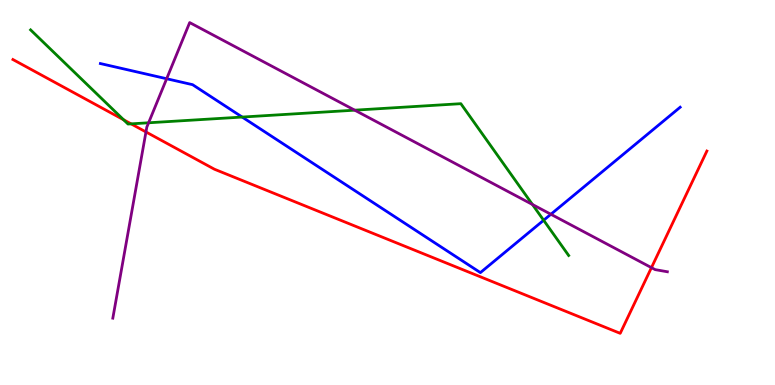[{'lines': ['blue', 'red'], 'intersections': []}, {'lines': ['green', 'red'], 'intersections': [{'x': 1.59, 'y': 6.89}, {'x': 1.69, 'y': 6.78}]}, {'lines': ['purple', 'red'], 'intersections': [{'x': 1.88, 'y': 6.57}, {'x': 8.41, 'y': 3.05}]}, {'lines': ['blue', 'green'], 'intersections': [{'x': 3.12, 'y': 6.96}, {'x': 7.01, 'y': 4.28}]}, {'lines': ['blue', 'purple'], 'intersections': [{'x': 2.15, 'y': 7.95}, {'x': 7.11, 'y': 4.43}]}, {'lines': ['green', 'purple'], 'intersections': [{'x': 1.92, 'y': 6.81}, {'x': 4.58, 'y': 7.14}, {'x': 6.87, 'y': 4.69}]}]